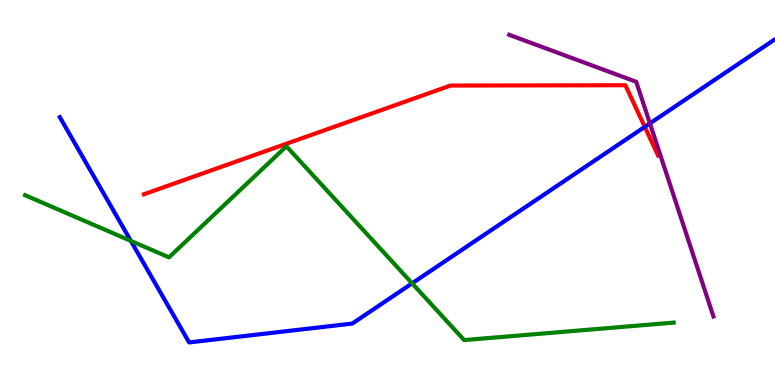[{'lines': ['blue', 'red'], 'intersections': [{'x': 8.32, 'y': 6.7}]}, {'lines': ['green', 'red'], 'intersections': []}, {'lines': ['purple', 'red'], 'intersections': []}, {'lines': ['blue', 'green'], 'intersections': [{'x': 1.69, 'y': 3.74}, {'x': 5.32, 'y': 2.64}]}, {'lines': ['blue', 'purple'], 'intersections': [{'x': 8.39, 'y': 6.79}]}, {'lines': ['green', 'purple'], 'intersections': []}]